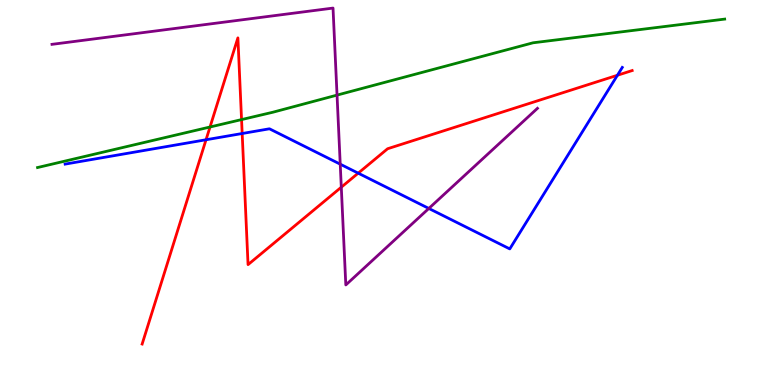[{'lines': ['blue', 'red'], 'intersections': [{'x': 2.66, 'y': 6.37}, {'x': 3.12, 'y': 6.53}, {'x': 4.62, 'y': 5.5}, {'x': 7.97, 'y': 8.05}]}, {'lines': ['green', 'red'], 'intersections': [{'x': 2.71, 'y': 6.7}, {'x': 3.12, 'y': 6.89}]}, {'lines': ['purple', 'red'], 'intersections': [{'x': 4.4, 'y': 5.14}]}, {'lines': ['blue', 'green'], 'intersections': []}, {'lines': ['blue', 'purple'], 'intersections': [{'x': 4.39, 'y': 5.74}, {'x': 5.53, 'y': 4.59}]}, {'lines': ['green', 'purple'], 'intersections': [{'x': 4.35, 'y': 7.53}]}]